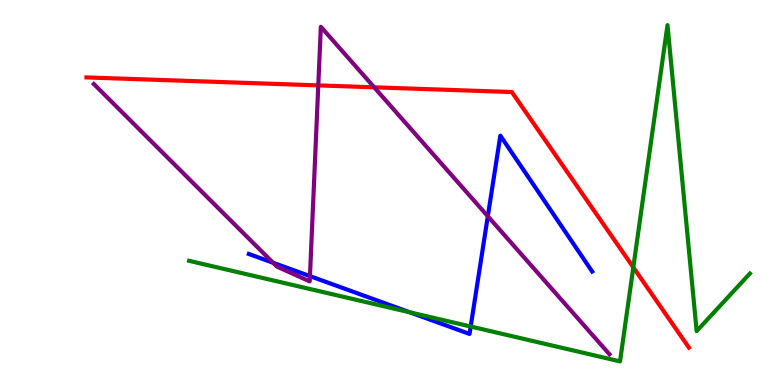[{'lines': ['blue', 'red'], 'intersections': []}, {'lines': ['green', 'red'], 'intersections': [{'x': 8.17, 'y': 3.06}]}, {'lines': ['purple', 'red'], 'intersections': [{'x': 4.11, 'y': 7.78}, {'x': 4.83, 'y': 7.73}]}, {'lines': ['blue', 'green'], 'intersections': [{'x': 5.29, 'y': 1.89}, {'x': 6.07, 'y': 1.52}]}, {'lines': ['blue', 'purple'], 'intersections': [{'x': 3.52, 'y': 3.18}, {'x': 4.0, 'y': 2.83}, {'x': 6.29, 'y': 4.38}]}, {'lines': ['green', 'purple'], 'intersections': []}]